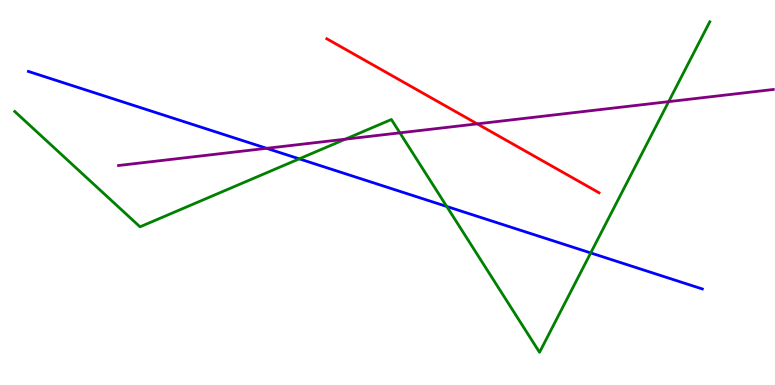[{'lines': ['blue', 'red'], 'intersections': []}, {'lines': ['green', 'red'], 'intersections': []}, {'lines': ['purple', 'red'], 'intersections': [{'x': 6.16, 'y': 6.78}]}, {'lines': ['blue', 'green'], 'intersections': [{'x': 3.86, 'y': 5.87}, {'x': 5.76, 'y': 4.64}, {'x': 7.62, 'y': 3.43}]}, {'lines': ['blue', 'purple'], 'intersections': [{'x': 3.44, 'y': 6.15}]}, {'lines': ['green', 'purple'], 'intersections': [{'x': 4.46, 'y': 6.39}, {'x': 5.16, 'y': 6.55}, {'x': 8.63, 'y': 7.36}]}]